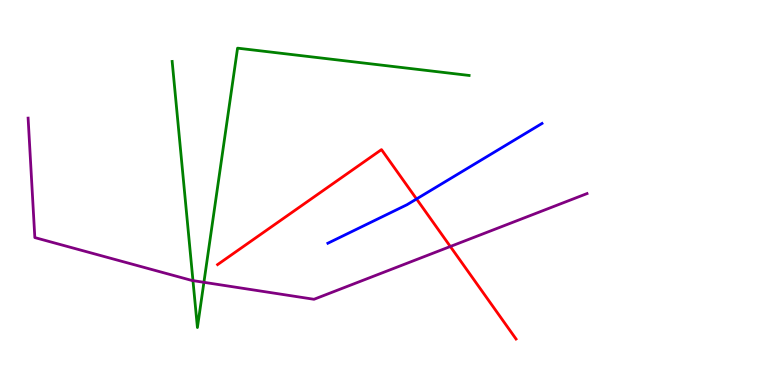[{'lines': ['blue', 'red'], 'intersections': [{'x': 5.37, 'y': 4.83}]}, {'lines': ['green', 'red'], 'intersections': []}, {'lines': ['purple', 'red'], 'intersections': [{'x': 5.81, 'y': 3.6}]}, {'lines': ['blue', 'green'], 'intersections': []}, {'lines': ['blue', 'purple'], 'intersections': []}, {'lines': ['green', 'purple'], 'intersections': [{'x': 2.49, 'y': 2.71}, {'x': 2.63, 'y': 2.67}]}]